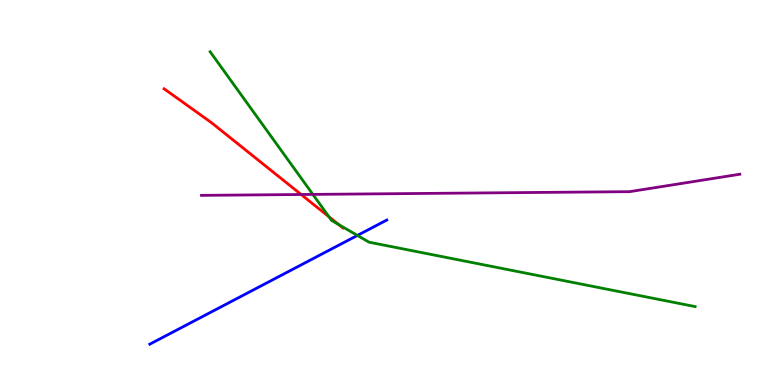[{'lines': ['blue', 'red'], 'intersections': []}, {'lines': ['green', 'red'], 'intersections': [{'x': 4.25, 'y': 4.37}, {'x': 4.37, 'y': 4.17}]}, {'lines': ['purple', 'red'], 'intersections': [{'x': 3.89, 'y': 4.95}]}, {'lines': ['blue', 'green'], 'intersections': [{'x': 4.61, 'y': 3.89}]}, {'lines': ['blue', 'purple'], 'intersections': []}, {'lines': ['green', 'purple'], 'intersections': [{'x': 4.04, 'y': 4.95}]}]